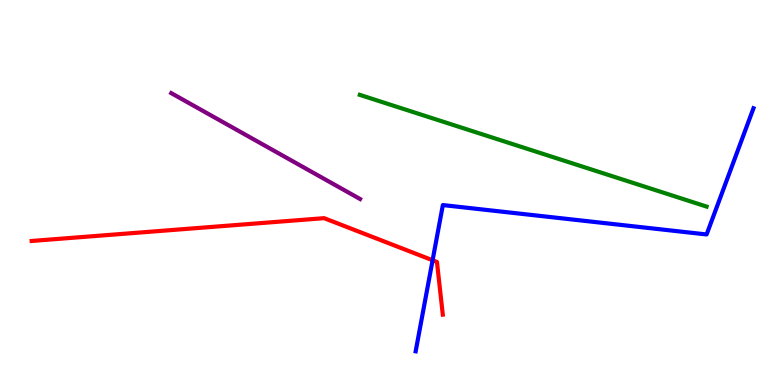[{'lines': ['blue', 'red'], 'intersections': [{'x': 5.58, 'y': 3.24}]}, {'lines': ['green', 'red'], 'intersections': []}, {'lines': ['purple', 'red'], 'intersections': []}, {'lines': ['blue', 'green'], 'intersections': []}, {'lines': ['blue', 'purple'], 'intersections': []}, {'lines': ['green', 'purple'], 'intersections': []}]